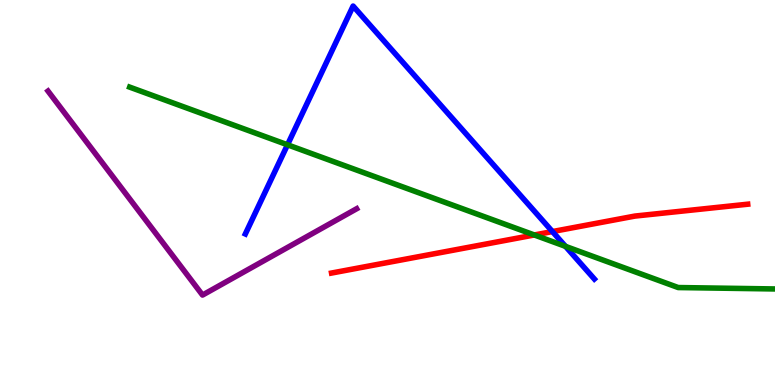[{'lines': ['blue', 'red'], 'intersections': [{'x': 7.13, 'y': 3.99}]}, {'lines': ['green', 'red'], 'intersections': [{'x': 6.89, 'y': 3.9}]}, {'lines': ['purple', 'red'], 'intersections': []}, {'lines': ['blue', 'green'], 'intersections': [{'x': 3.71, 'y': 6.24}, {'x': 7.3, 'y': 3.6}]}, {'lines': ['blue', 'purple'], 'intersections': []}, {'lines': ['green', 'purple'], 'intersections': []}]